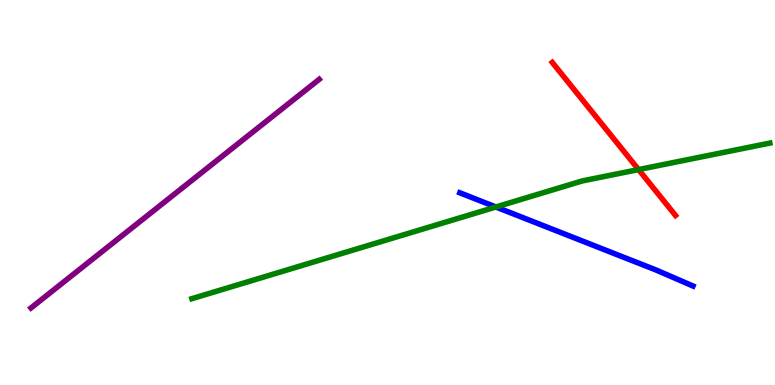[{'lines': ['blue', 'red'], 'intersections': []}, {'lines': ['green', 'red'], 'intersections': [{'x': 8.24, 'y': 5.6}]}, {'lines': ['purple', 'red'], 'intersections': []}, {'lines': ['blue', 'green'], 'intersections': [{'x': 6.4, 'y': 4.62}]}, {'lines': ['blue', 'purple'], 'intersections': []}, {'lines': ['green', 'purple'], 'intersections': []}]